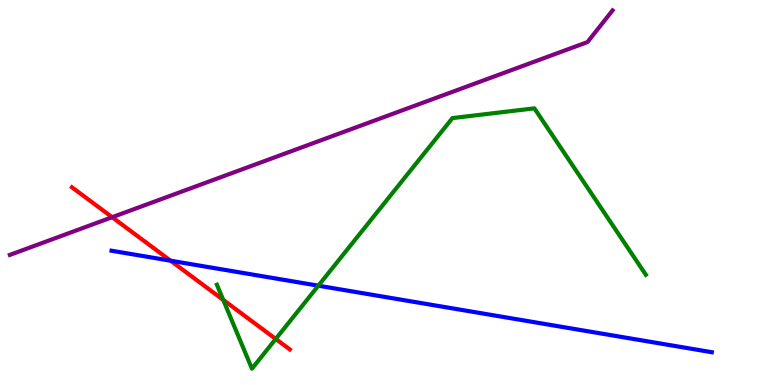[{'lines': ['blue', 'red'], 'intersections': [{'x': 2.2, 'y': 3.23}]}, {'lines': ['green', 'red'], 'intersections': [{'x': 2.88, 'y': 2.21}, {'x': 3.56, 'y': 1.2}]}, {'lines': ['purple', 'red'], 'intersections': [{'x': 1.45, 'y': 4.36}]}, {'lines': ['blue', 'green'], 'intersections': [{'x': 4.11, 'y': 2.58}]}, {'lines': ['blue', 'purple'], 'intersections': []}, {'lines': ['green', 'purple'], 'intersections': []}]